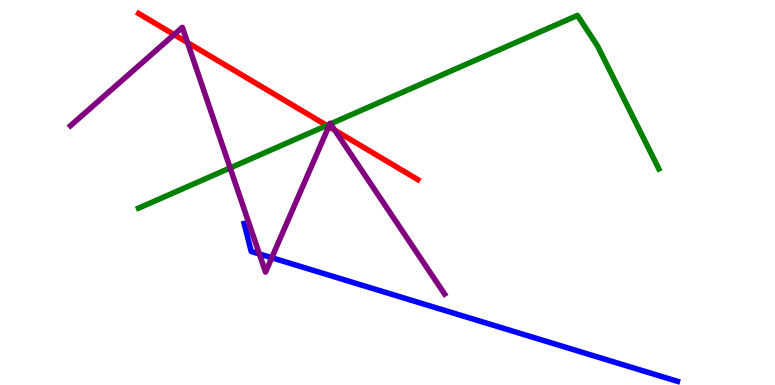[{'lines': ['blue', 'red'], 'intersections': []}, {'lines': ['green', 'red'], 'intersections': [{'x': 4.22, 'y': 6.74}]}, {'lines': ['purple', 'red'], 'intersections': [{'x': 2.25, 'y': 9.1}, {'x': 2.42, 'y': 8.89}, {'x': 4.24, 'y': 6.71}, {'x': 4.32, 'y': 6.62}]}, {'lines': ['blue', 'green'], 'intersections': []}, {'lines': ['blue', 'purple'], 'intersections': [{'x': 3.35, 'y': 3.4}, {'x': 3.51, 'y': 3.31}]}, {'lines': ['green', 'purple'], 'intersections': [{'x': 2.97, 'y': 5.64}, {'x': 4.25, 'y': 6.77}, {'x': 4.26, 'y': 6.78}]}]